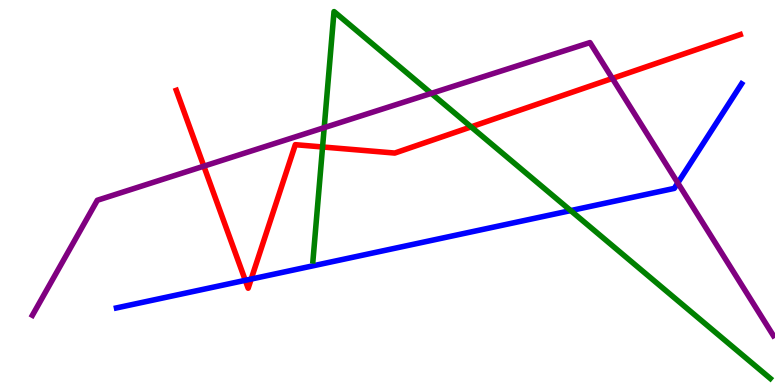[{'lines': ['blue', 'red'], 'intersections': [{'x': 3.17, 'y': 2.72}, {'x': 3.24, 'y': 2.75}]}, {'lines': ['green', 'red'], 'intersections': [{'x': 4.16, 'y': 6.18}, {'x': 6.08, 'y': 6.7}]}, {'lines': ['purple', 'red'], 'intersections': [{'x': 2.63, 'y': 5.68}, {'x': 7.9, 'y': 7.96}]}, {'lines': ['blue', 'green'], 'intersections': [{'x': 7.36, 'y': 4.53}]}, {'lines': ['blue', 'purple'], 'intersections': [{'x': 8.75, 'y': 5.25}]}, {'lines': ['green', 'purple'], 'intersections': [{'x': 4.18, 'y': 6.68}, {'x': 5.56, 'y': 7.57}]}]